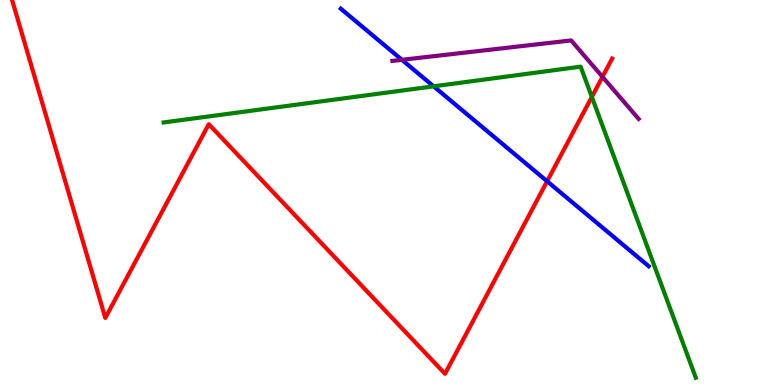[{'lines': ['blue', 'red'], 'intersections': [{'x': 7.06, 'y': 5.29}]}, {'lines': ['green', 'red'], 'intersections': [{'x': 7.64, 'y': 7.48}]}, {'lines': ['purple', 'red'], 'intersections': [{'x': 7.77, 'y': 8.0}]}, {'lines': ['blue', 'green'], 'intersections': [{'x': 5.6, 'y': 7.76}]}, {'lines': ['blue', 'purple'], 'intersections': [{'x': 5.19, 'y': 8.45}]}, {'lines': ['green', 'purple'], 'intersections': []}]